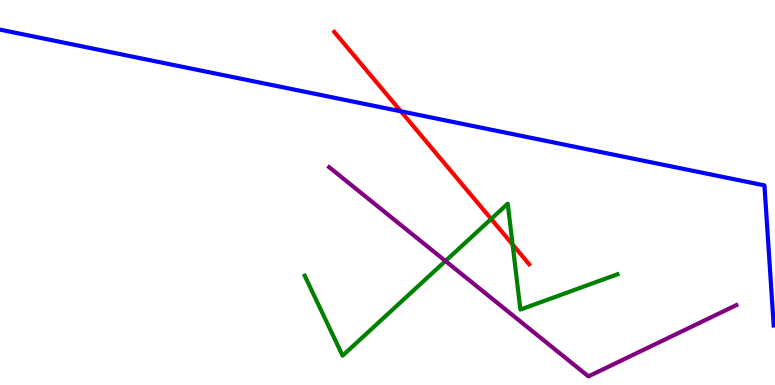[{'lines': ['blue', 'red'], 'intersections': [{'x': 5.17, 'y': 7.11}]}, {'lines': ['green', 'red'], 'intersections': [{'x': 6.34, 'y': 4.31}, {'x': 6.61, 'y': 3.65}]}, {'lines': ['purple', 'red'], 'intersections': []}, {'lines': ['blue', 'green'], 'intersections': []}, {'lines': ['blue', 'purple'], 'intersections': []}, {'lines': ['green', 'purple'], 'intersections': [{'x': 5.75, 'y': 3.22}]}]